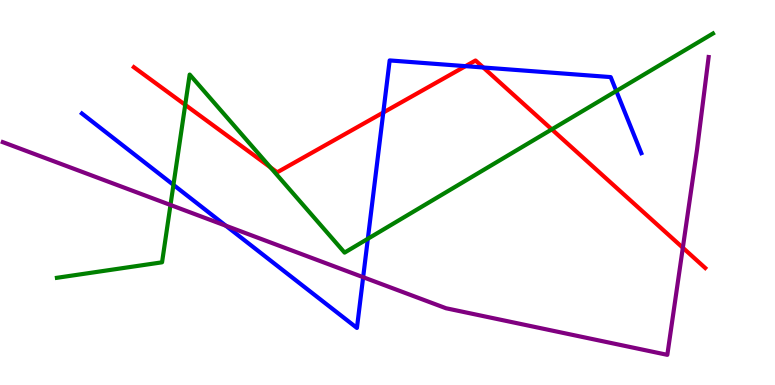[{'lines': ['blue', 'red'], 'intersections': [{'x': 4.95, 'y': 7.08}, {'x': 6.01, 'y': 8.28}, {'x': 6.24, 'y': 8.25}]}, {'lines': ['green', 'red'], 'intersections': [{'x': 2.39, 'y': 7.28}, {'x': 3.49, 'y': 5.65}, {'x': 7.12, 'y': 6.64}]}, {'lines': ['purple', 'red'], 'intersections': [{'x': 8.81, 'y': 3.57}]}, {'lines': ['blue', 'green'], 'intersections': [{'x': 2.24, 'y': 5.2}, {'x': 4.75, 'y': 3.8}, {'x': 7.95, 'y': 7.64}]}, {'lines': ['blue', 'purple'], 'intersections': [{'x': 2.91, 'y': 4.14}, {'x': 4.69, 'y': 2.8}]}, {'lines': ['green', 'purple'], 'intersections': [{'x': 2.2, 'y': 4.68}]}]